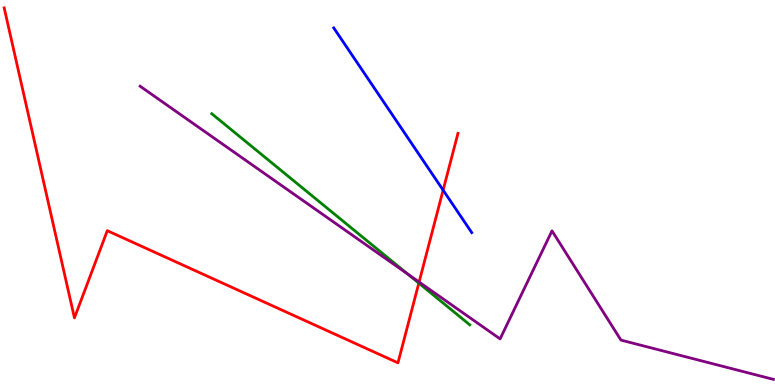[{'lines': ['blue', 'red'], 'intersections': [{'x': 5.72, 'y': 5.06}]}, {'lines': ['green', 'red'], 'intersections': [{'x': 5.4, 'y': 2.65}]}, {'lines': ['purple', 'red'], 'intersections': [{'x': 5.41, 'y': 2.67}]}, {'lines': ['blue', 'green'], 'intersections': []}, {'lines': ['blue', 'purple'], 'intersections': []}, {'lines': ['green', 'purple'], 'intersections': [{'x': 5.26, 'y': 2.88}]}]